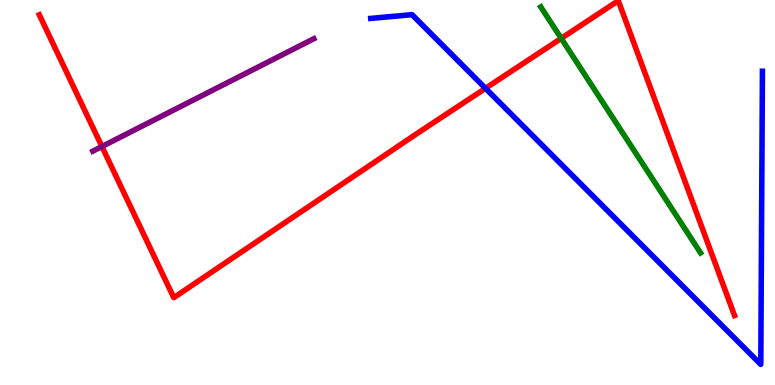[{'lines': ['blue', 'red'], 'intersections': [{'x': 6.26, 'y': 7.71}]}, {'lines': ['green', 'red'], 'intersections': [{'x': 7.24, 'y': 9.0}]}, {'lines': ['purple', 'red'], 'intersections': [{'x': 1.32, 'y': 6.19}]}, {'lines': ['blue', 'green'], 'intersections': []}, {'lines': ['blue', 'purple'], 'intersections': []}, {'lines': ['green', 'purple'], 'intersections': []}]